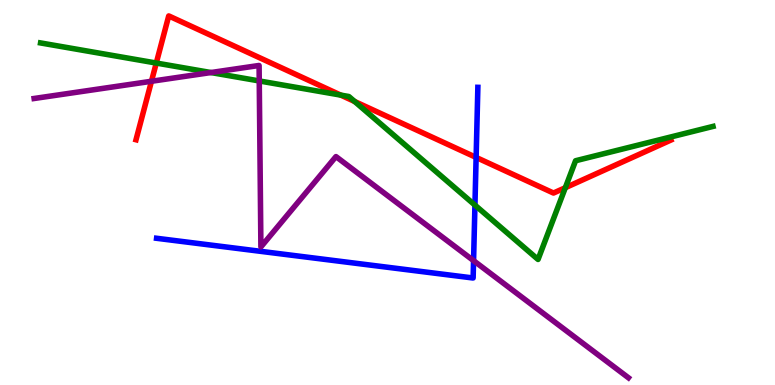[{'lines': ['blue', 'red'], 'intersections': [{'x': 6.14, 'y': 5.91}]}, {'lines': ['green', 'red'], 'intersections': [{'x': 2.02, 'y': 8.36}, {'x': 4.4, 'y': 7.53}, {'x': 4.58, 'y': 7.36}, {'x': 7.29, 'y': 5.12}]}, {'lines': ['purple', 'red'], 'intersections': [{'x': 1.95, 'y': 7.89}]}, {'lines': ['blue', 'green'], 'intersections': [{'x': 6.13, 'y': 4.67}]}, {'lines': ['blue', 'purple'], 'intersections': [{'x': 6.11, 'y': 3.23}]}, {'lines': ['green', 'purple'], 'intersections': [{'x': 2.72, 'y': 8.12}, {'x': 3.35, 'y': 7.9}]}]